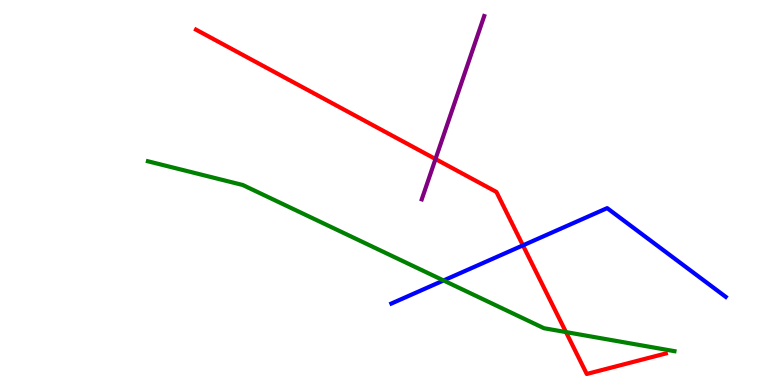[{'lines': ['blue', 'red'], 'intersections': [{'x': 6.75, 'y': 3.63}]}, {'lines': ['green', 'red'], 'intersections': [{'x': 7.3, 'y': 1.37}]}, {'lines': ['purple', 'red'], 'intersections': [{'x': 5.62, 'y': 5.87}]}, {'lines': ['blue', 'green'], 'intersections': [{'x': 5.72, 'y': 2.72}]}, {'lines': ['blue', 'purple'], 'intersections': []}, {'lines': ['green', 'purple'], 'intersections': []}]